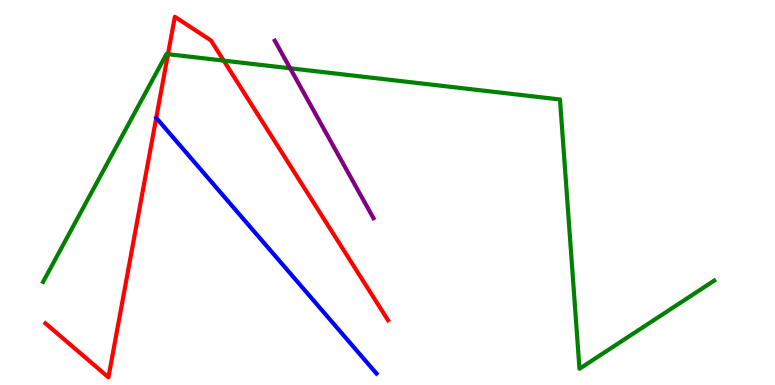[{'lines': ['blue', 'red'], 'intersections': []}, {'lines': ['green', 'red'], 'intersections': [{'x': 2.17, 'y': 8.59}, {'x': 2.89, 'y': 8.43}]}, {'lines': ['purple', 'red'], 'intersections': []}, {'lines': ['blue', 'green'], 'intersections': []}, {'lines': ['blue', 'purple'], 'intersections': []}, {'lines': ['green', 'purple'], 'intersections': [{'x': 3.74, 'y': 8.23}]}]